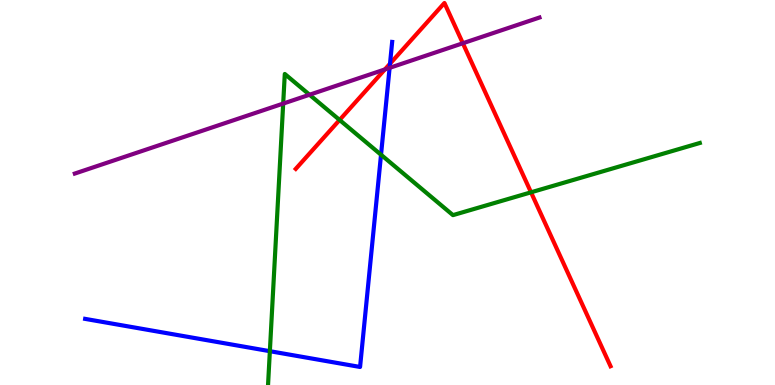[{'lines': ['blue', 'red'], 'intersections': [{'x': 5.03, 'y': 8.35}]}, {'lines': ['green', 'red'], 'intersections': [{'x': 4.38, 'y': 6.88}, {'x': 6.85, 'y': 5.0}]}, {'lines': ['purple', 'red'], 'intersections': [{'x': 4.97, 'y': 8.2}, {'x': 5.97, 'y': 8.88}]}, {'lines': ['blue', 'green'], 'intersections': [{'x': 3.48, 'y': 0.878}, {'x': 4.92, 'y': 5.98}]}, {'lines': ['blue', 'purple'], 'intersections': [{'x': 5.03, 'y': 8.24}]}, {'lines': ['green', 'purple'], 'intersections': [{'x': 3.65, 'y': 7.31}, {'x': 3.99, 'y': 7.54}]}]